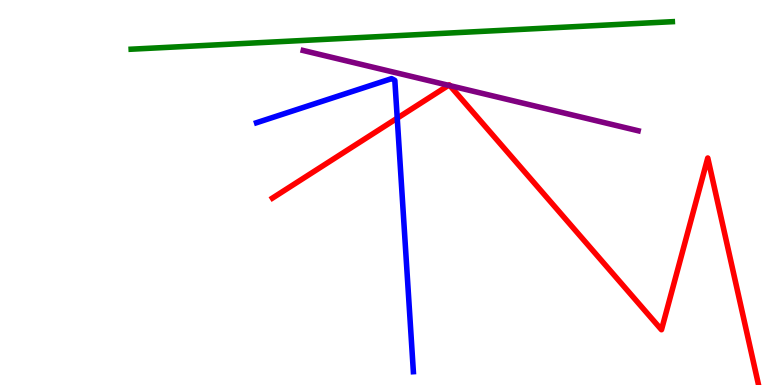[{'lines': ['blue', 'red'], 'intersections': [{'x': 5.13, 'y': 6.93}]}, {'lines': ['green', 'red'], 'intersections': []}, {'lines': ['purple', 'red'], 'intersections': [{'x': 5.79, 'y': 7.78}, {'x': 5.81, 'y': 7.78}]}, {'lines': ['blue', 'green'], 'intersections': []}, {'lines': ['blue', 'purple'], 'intersections': []}, {'lines': ['green', 'purple'], 'intersections': []}]